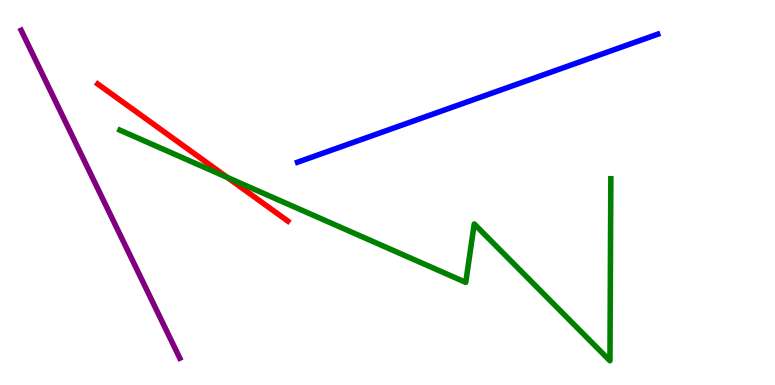[{'lines': ['blue', 'red'], 'intersections': []}, {'lines': ['green', 'red'], 'intersections': [{'x': 2.93, 'y': 5.39}]}, {'lines': ['purple', 'red'], 'intersections': []}, {'lines': ['blue', 'green'], 'intersections': []}, {'lines': ['blue', 'purple'], 'intersections': []}, {'lines': ['green', 'purple'], 'intersections': []}]